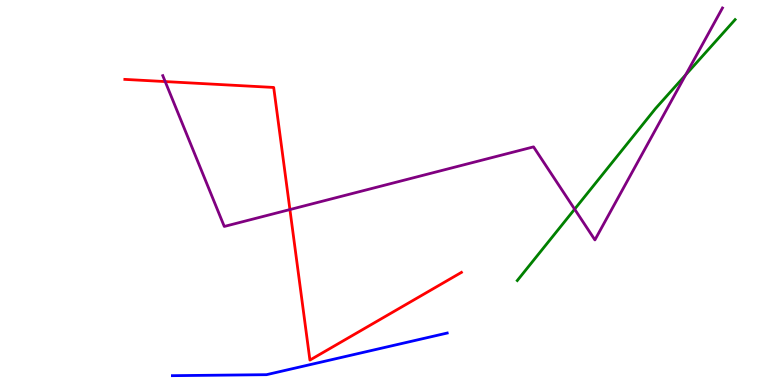[{'lines': ['blue', 'red'], 'intersections': []}, {'lines': ['green', 'red'], 'intersections': []}, {'lines': ['purple', 'red'], 'intersections': [{'x': 2.13, 'y': 7.88}, {'x': 3.74, 'y': 4.56}]}, {'lines': ['blue', 'green'], 'intersections': []}, {'lines': ['blue', 'purple'], 'intersections': []}, {'lines': ['green', 'purple'], 'intersections': [{'x': 7.41, 'y': 4.57}, {'x': 8.85, 'y': 8.06}]}]